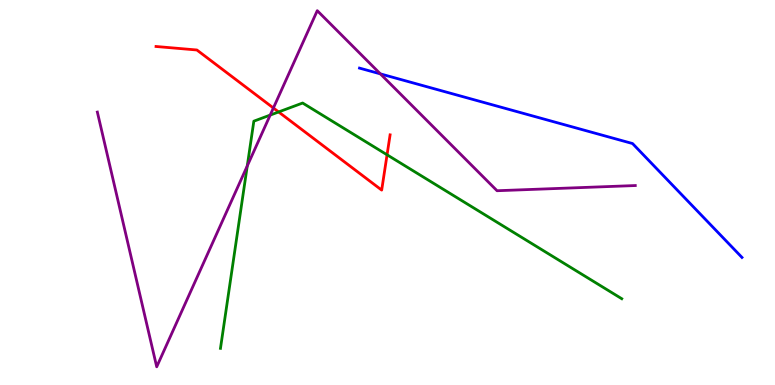[{'lines': ['blue', 'red'], 'intersections': []}, {'lines': ['green', 'red'], 'intersections': [{'x': 3.6, 'y': 7.09}, {'x': 4.99, 'y': 5.98}]}, {'lines': ['purple', 'red'], 'intersections': [{'x': 3.53, 'y': 7.19}]}, {'lines': ['blue', 'green'], 'intersections': []}, {'lines': ['blue', 'purple'], 'intersections': [{'x': 4.91, 'y': 8.08}]}, {'lines': ['green', 'purple'], 'intersections': [{'x': 3.19, 'y': 5.69}, {'x': 3.49, 'y': 7.01}]}]